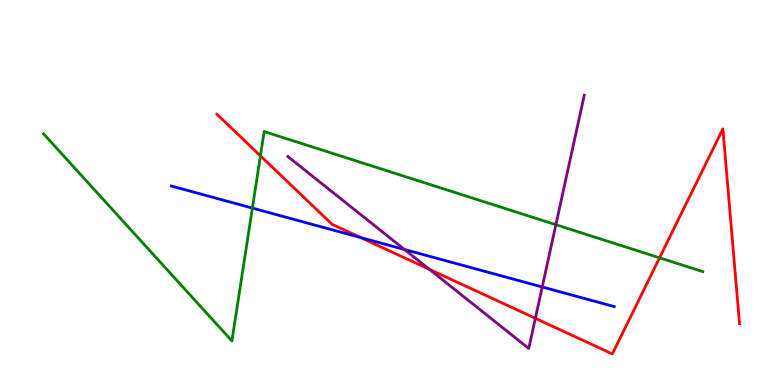[{'lines': ['blue', 'red'], 'intersections': [{'x': 4.65, 'y': 3.83}]}, {'lines': ['green', 'red'], 'intersections': [{'x': 3.36, 'y': 5.95}, {'x': 8.51, 'y': 3.3}]}, {'lines': ['purple', 'red'], 'intersections': [{'x': 5.54, 'y': 3.0}, {'x': 6.91, 'y': 1.73}]}, {'lines': ['blue', 'green'], 'intersections': [{'x': 3.26, 'y': 4.6}]}, {'lines': ['blue', 'purple'], 'intersections': [{'x': 5.22, 'y': 3.52}, {'x': 7.0, 'y': 2.55}]}, {'lines': ['green', 'purple'], 'intersections': [{'x': 7.17, 'y': 4.16}]}]